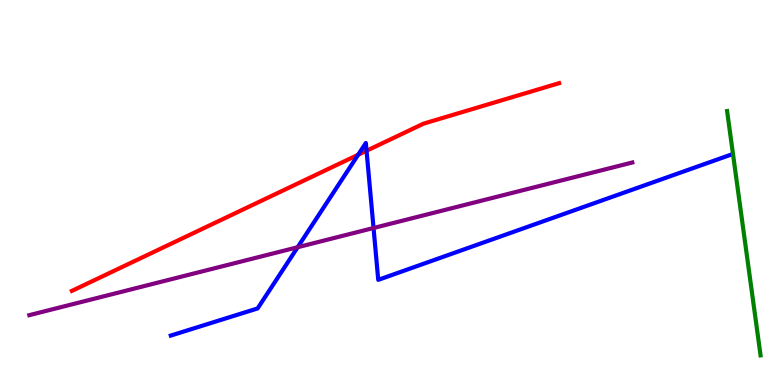[{'lines': ['blue', 'red'], 'intersections': [{'x': 4.62, 'y': 5.98}, {'x': 4.73, 'y': 6.08}]}, {'lines': ['green', 'red'], 'intersections': []}, {'lines': ['purple', 'red'], 'intersections': []}, {'lines': ['blue', 'green'], 'intersections': []}, {'lines': ['blue', 'purple'], 'intersections': [{'x': 3.84, 'y': 3.58}, {'x': 4.82, 'y': 4.08}]}, {'lines': ['green', 'purple'], 'intersections': []}]